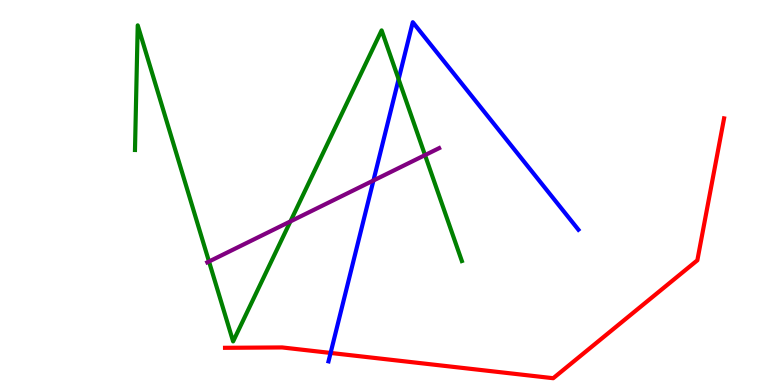[{'lines': ['blue', 'red'], 'intersections': [{'x': 4.27, 'y': 0.833}]}, {'lines': ['green', 'red'], 'intersections': []}, {'lines': ['purple', 'red'], 'intersections': []}, {'lines': ['blue', 'green'], 'intersections': [{'x': 5.14, 'y': 7.94}]}, {'lines': ['blue', 'purple'], 'intersections': [{'x': 4.82, 'y': 5.31}]}, {'lines': ['green', 'purple'], 'intersections': [{'x': 2.7, 'y': 3.21}, {'x': 3.75, 'y': 4.25}, {'x': 5.48, 'y': 5.97}]}]